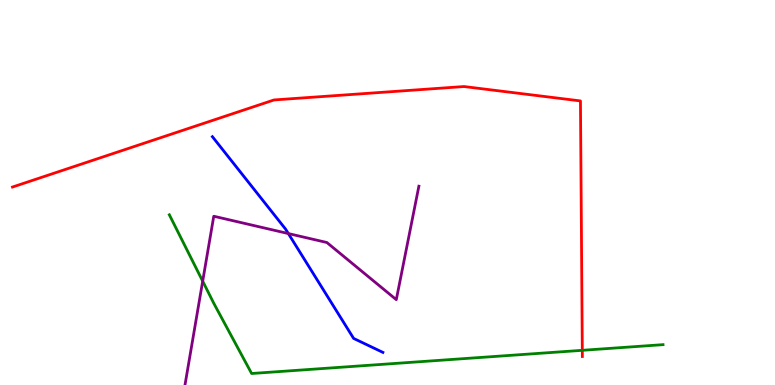[{'lines': ['blue', 'red'], 'intersections': []}, {'lines': ['green', 'red'], 'intersections': [{'x': 7.51, 'y': 0.901}]}, {'lines': ['purple', 'red'], 'intersections': []}, {'lines': ['blue', 'green'], 'intersections': []}, {'lines': ['blue', 'purple'], 'intersections': [{'x': 3.72, 'y': 3.93}]}, {'lines': ['green', 'purple'], 'intersections': [{'x': 2.62, 'y': 2.7}]}]